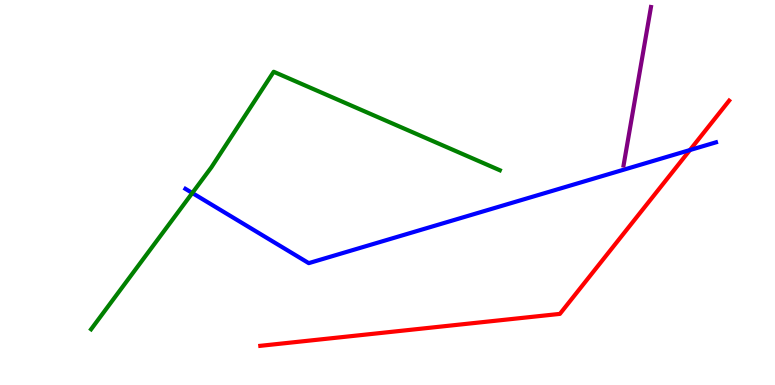[{'lines': ['blue', 'red'], 'intersections': [{'x': 8.9, 'y': 6.1}]}, {'lines': ['green', 'red'], 'intersections': []}, {'lines': ['purple', 'red'], 'intersections': []}, {'lines': ['blue', 'green'], 'intersections': [{'x': 2.48, 'y': 4.99}]}, {'lines': ['blue', 'purple'], 'intersections': []}, {'lines': ['green', 'purple'], 'intersections': []}]